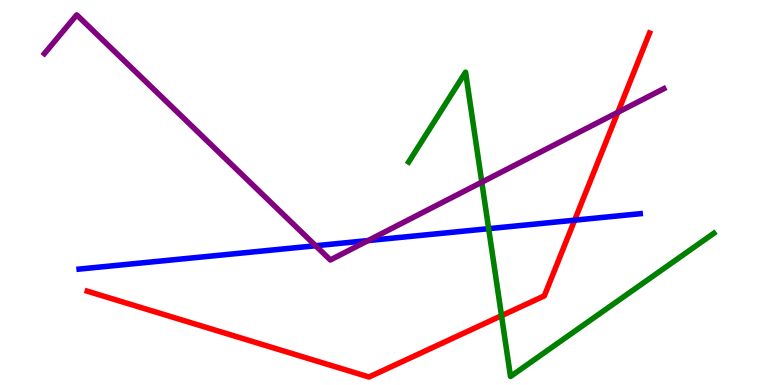[{'lines': ['blue', 'red'], 'intersections': [{'x': 7.41, 'y': 4.28}]}, {'lines': ['green', 'red'], 'intersections': [{'x': 6.47, 'y': 1.8}]}, {'lines': ['purple', 'red'], 'intersections': [{'x': 7.97, 'y': 7.08}]}, {'lines': ['blue', 'green'], 'intersections': [{'x': 6.31, 'y': 4.06}]}, {'lines': ['blue', 'purple'], 'intersections': [{'x': 4.07, 'y': 3.62}, {'x': 4.75, 'y': 3.75}]}, {'lines': ['green', 'purple'], 'intersections': [{'x': 6.22, 'y': 5.27}]}]